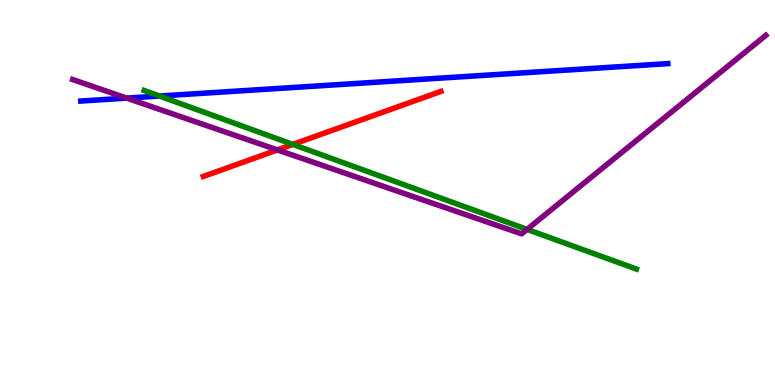[{'lines': ['blue', 'red'], 'intersections': []}, {'lines': ['green', 'red'], 'intersections': [{'x': 3.78, 'y': 6.25}]}, {'lines': ['purple', 'red'], 'intersections': [{'x': 3.58, 'y': 6.11}]}, {'lines': ['blue', 'green'], 'intersections': [{'x': 2.06, 'y': 7.51}]}, {'lines': ['blue', 'purple'], 'intersections': [{'x': 1.63, 'y': 7.45}]}, {'lines': ['green', 'purple'], 'intersections': [{'x': 6.8, 'y': 4.04}]}]